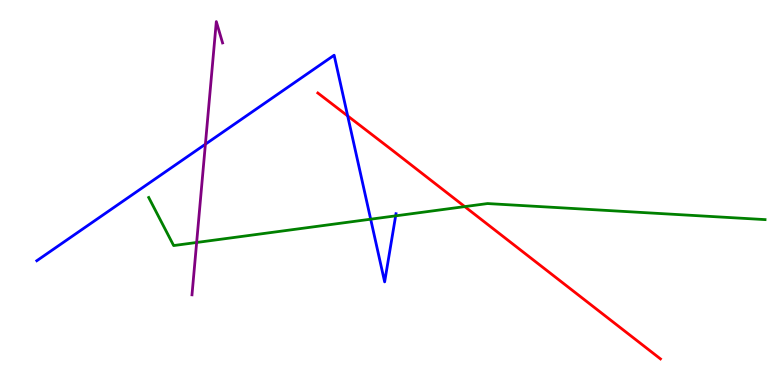[{'lines': ['blue', 'red'], 'intersections': [{'x': 4.49, 'y': 6.99}]}, {'lines': ['green', 'red'], 'intersections': [{'x': 6.0, 'y': 4.63}]}, {'lines': ['purple', 'red'], 'intersections': []}, {'lines': ['blue', 'green'], 'intersections': [{'x': 4.78, 'y': 4.31}, {'x': 5.11, 'y': 4.39}]}, {'lines': ['blue', 'purple'], 'intersections': [{'x': 2.65, 'y': 6.25}]}, {'lines': ['green', 'purple'], 'intersections': [{'x': 2.54, 'y': 3.7}]}]